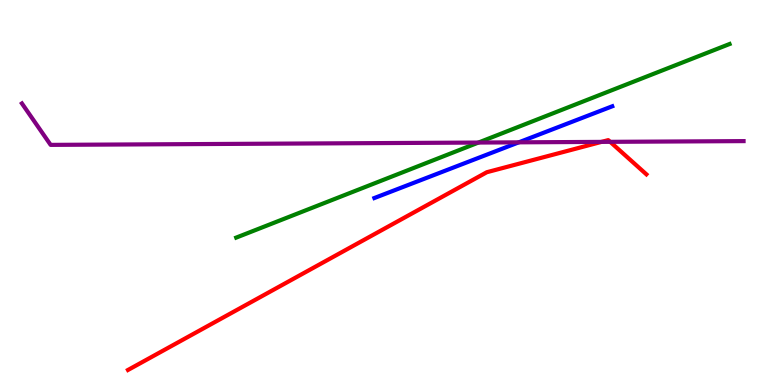[{'lines': ['blue', 'red'], 'intersections': []}, {'lines': ['green', 'red'], 'intersections': []}, {'lines': ['purple', 'red'], 'intersections': [{'x': 7.76, 'y': 6.31}, {'x': 7.87, 'y': 6.32}]}, {'lines': ['blue', 'green'], 'intersections': []}, {'lines': ['blue', 'purple'], 'intersections': [{'x': 6.69, 'y': 6.3}]}, {'lines': ['green', 'purple'], 'intersections': [{'x': 6.17, 'y': 6.3}]}]